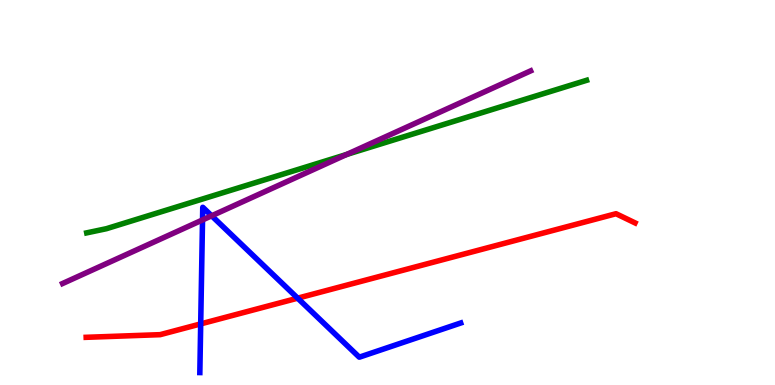[{'lines': ['blue', 'red'], 'intersections': [{'x': 2.59, 'y': 1.59}, {'x': 3.84, 'y': 2.26}]}, {'lines': ['green', 'red'], 'intersections': []}, {'lines': ['purple', 'red'], 'intersections': []}, {'lines': ['blue', 'green'], 'intersections': []}, {'lines': ['blue', 'purple'], 'intersections': [{'x': 2.61, 'y': 4.29}, {'x': 2.73, 'y': 4.39}]}, {'lines': ['green', 'purple'], 'intersections': [{'x': 4.47, 'y': 5.99}]}]